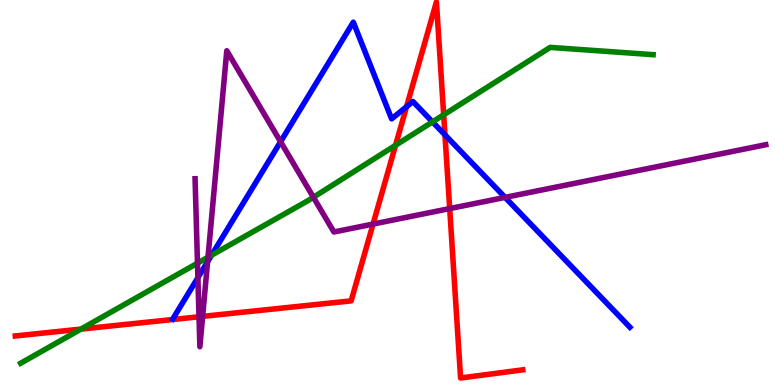[{'lines': ['blue', 'red'], 'intersections': [{'x': 5.25, 'y': 7.23}, {'x': 5.74, 'y': 6.5}]}, {'lines': ['green', 'red'], 'intersections': [{'x': 1.04, 'y': 1.45}, {'x': 5.1, 'y': 6.23}, {'x': 5.72, 'y': 7.02}]}, {'lines': ['purple', 'red'], 'intersections': [{'x': 2.57, 'y': 1.77}, {'x': 2.61, 'y': 1.78}, {'x': 4.81, 'y': 4.18}, {'x': 5.8, 'y': 4.58}]}, {'lines': ['blue', 'green'], 'intersections': [{'x': 2.73, 'y': 3.37}, {'x': 5.58, 'y': 6.83}]}, {'lines': ['blue', 'purple'], 'intersections': [{'x': 2.55, 'y': 2.79}, {'x': 2.68, 'y': 3.2}, {'x': 3.62, 'y': 6.32}, {'x': 6.52, 'y': 4.87}]}, {'lines': ['green', 'purple'], 'intersections': [{'x': 2.55, 'y': 3.16}, {'x': 2.68, 'y': 3.32}, {'x': 4.04, 'y': 4.88}]}]